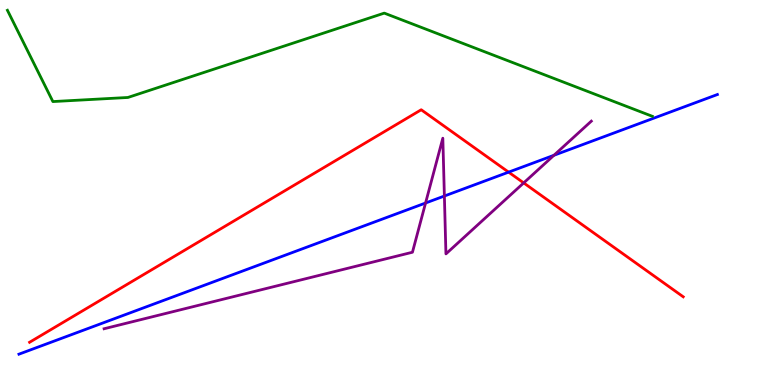[{'lines': ['blue', 'red'], 'intersections': [{'x': 6.56, 'y': 5.53}]}, {'lines': ['green', 'red'], 'intersections': []}, {'lines': ['purple', 'red'], 'intersections': [{'x': 6.76, 'y': 5.25}]}, {'lines': ['blue', 'green'], 'intersections': []}, {'lines': ['blue', 'purple'], 'intersections': [{'x': 5.49, 'y': 4.73}, {'x': 5.73, 'y': 4.91}, {'x': 7.15, 'y': 5.97}]}, {'lines': ['green', 'purple'], 'intersections': []}]